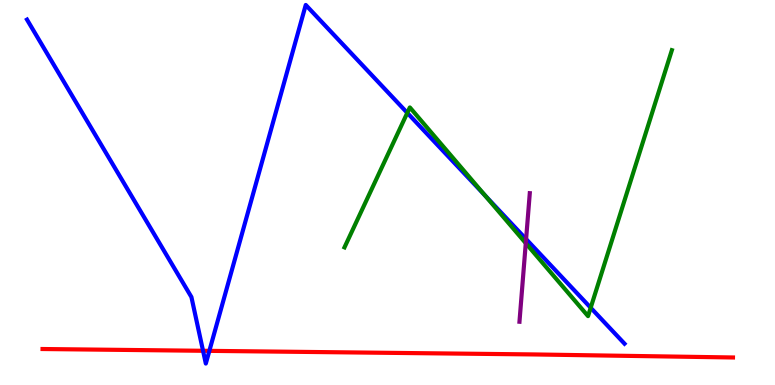[{'lines': ['blue', 'red'], 'intersections': [{'x': 2.62, 'y': 0.889}, {'x': 2.7, 'y': 0.887}]}, {'lines': ['green', 'red'], 'intersections': []}, {'lines': ['purple', 'red'], 'intersections': []}, {'lines': ['blue', 'green'], 'intersections': [{'x': 5.26, 'y': 7.07}, {'x': 6.26, 'y': 4.92}, {'x': 7.62, 'y': 2.01}]}, {'lines': ['blue', 'purple'], 'intersections': [{'x': 6.79, 'y': 3.79}]}, {'lines': ['green', 'purple'], 'intersections': [{'x': 6.78, 'y': 3.68}]}]